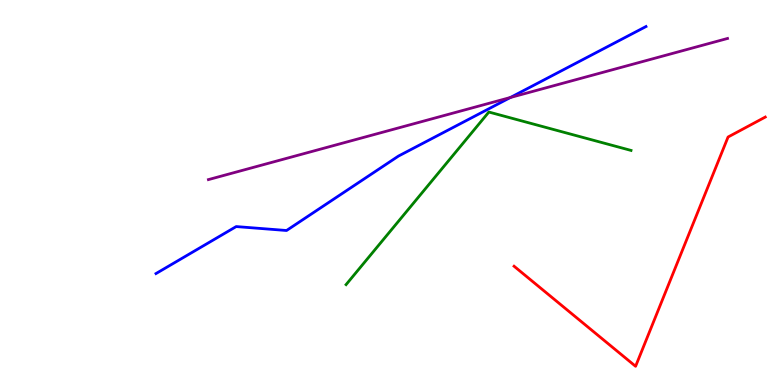[{'lines': ['blue', 'red'], 'intersections': []}, {'lines': ['green', 'red'], 'intersections': []}, {'lines': ['purple', 'red'], 'intersections': []}, {'lines': ['blue', 'green'], 'intersections': []}, {'lines': ['blue', 'purple'], 'intersections': [{'x': 6.59, 'y': 7.47}]}, {'lines': ['green', 'purple'], 'intersections': []}]